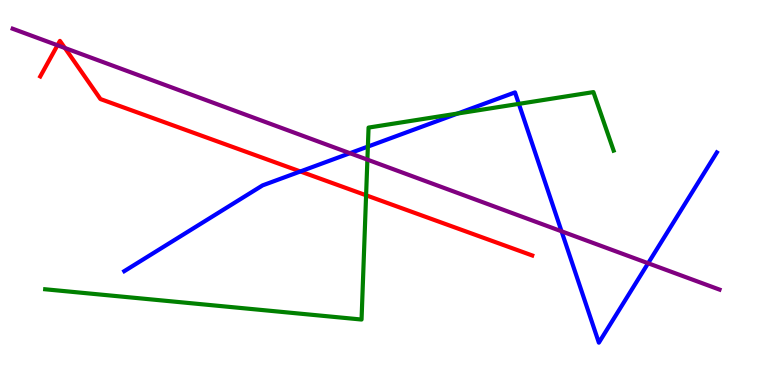[{'lines': ['blue', 'red'], 'intersections': [{'x': 3.88, 'y': 5.55}]}, {'lines': ['green', 'red'], 'intersections': [{'x': 4.72, 'y': 4.93}]}, {'lines': ['purple', 'red'], 'intersections': [{'x': 0.742, 'y': 8.82}, {'x': 0.837, 'y': 8.75}]}, {'lines': ['blue', 'green'], 'intersections': [{'x': 4.75, 'y': 6.19}, {'x': 5.91, 'y': 7.05}, {'x': 6.69, 'y': 7.3}]}, {'lines': ['blue', 'purple'], 'intersections': [{'x': 4.52, 'y': 6.02}, {'x': 7.25, 'y': 3.99}, {'x': 8.36, 'y': 3.16}]}, {'lines': ['green', 'purple'], 'intersections': [{'x': 4.74, 'y': 5.85}]}]